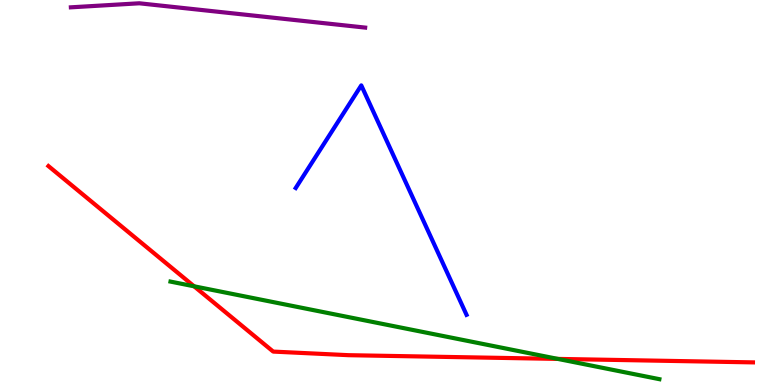[{'lines': ['blue', 'red'], 'intersections': []}, {'lines': ['green', 'red'], 'intersections': [{'x': 2.5, 'y': 2.56}, {'x': 7.2, 'y': 0.678}]}, {'lines': ['purple', 'red'], 'intersections': []}, {'lines': ['blue', 'green'], 'intersections': []}, {'lines': ['blue', 'purple'], 'intersections': []}, {'lines': ['green', 'purple'], 'intersections': []}]